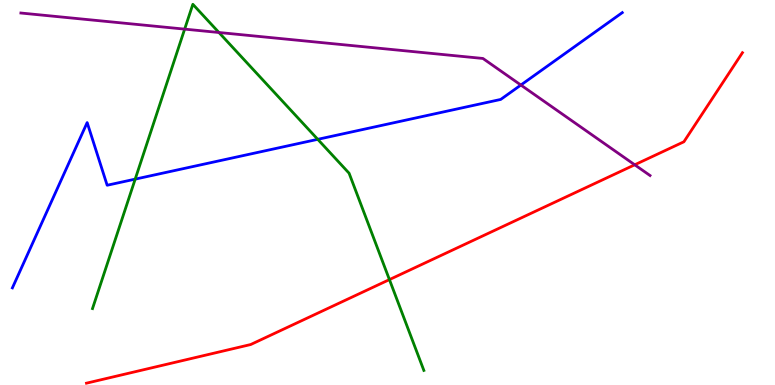[{'lines': ['blue', 'red'], 'intersections': []}, {'lines': ['green', 'red'], 'intersections': [{'x': 5.02, 'y': 2.74}]}, {'lines': ['purple', 'red'], 'intersections': [{'x': 8.19, 'y': 5.72}]}, {'lines': ['blue', 'green'], 'intersections': [{'x': 1.74, 'y': 5.35}, {'x': 4.1, 'y': 6.38}]}, {'lines': ['blue', 'purple'], 'intersections': [{'x': 6.72, 'y': 7.79}]}, {'lines': ['green', 'purple'], 'intersections': [{'x': 2.38, 'y': 9.24}, {'x': 2.82, 'y': 9.16}]}]